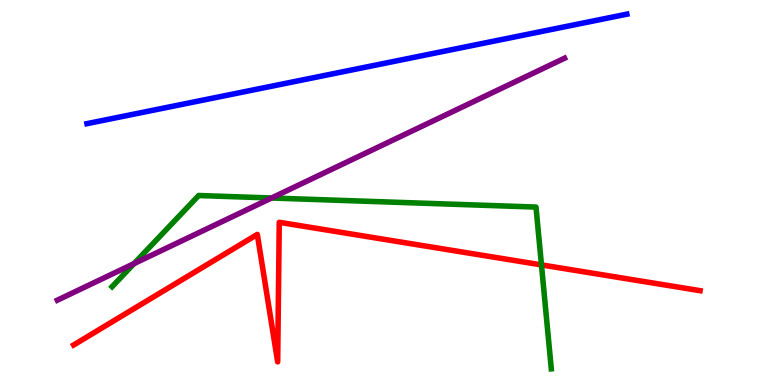[{'lines': ['blue', 'red'], 'intersections': []}, {'lines': ['green', 'red'], 'intersections': [{'x': 6.99, 'y': 3.12}]}, {'lines': ['purple', 'red'], 'intersections': []}, {'lines': ['blue', 'green'], 'intersections': []}, {'lines': ['blue', 'purple'], 'intersections': []}, {'lines': ['green', 'purple'], 'intersections': [{'x': 1.73, 'y': 3.15}, {'x': 3.5, 'y': 4.86}]}]